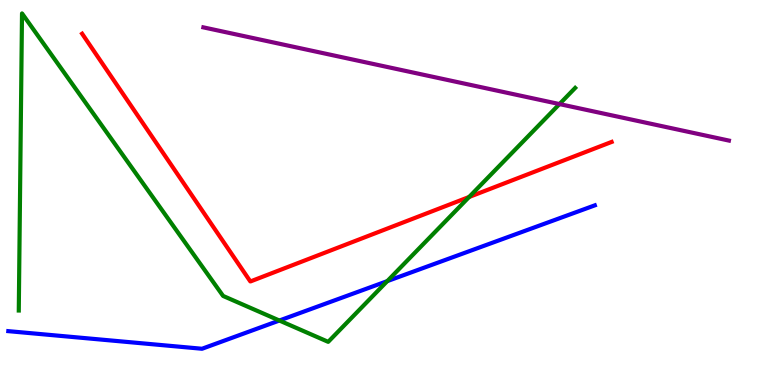[{'lines': ['blue', 'red'], 'intersections': []}, {'lines': ['green', 'red'], 'intersections': [{'x': 6.05, 'y': 4.88}]}, {'lines': ['purple', 'red'], 'intersections': []}, {'lines': ['blue', 'green'], 'intersections': [{'x': 3.6, 'y': 1.67}, {'x': 5.0, 'y': 2.7}]}, {'lines': ['blue', 'purple'], 'intersections': []}, {'lines': ['green', 'purple'], 'intersections': [{'x': 7.22, 'y': 7.3}]}]